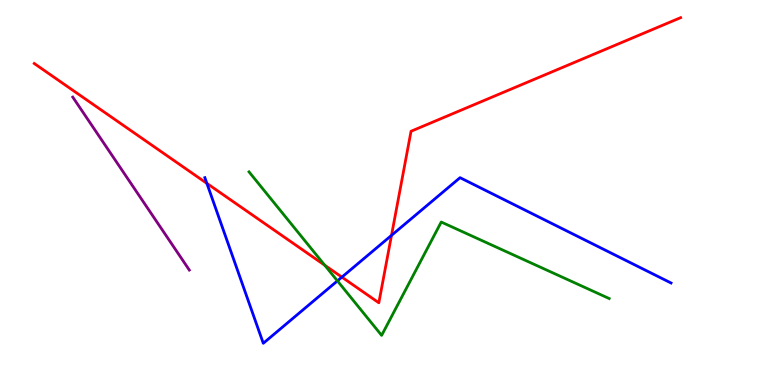[{'lines': ['blue', 'red'], 'intersections': [{'x': 2.67, 'y': 5.24}, {'x': 4.41, 'y': 2.8}, {'x': 5.05, 'y': 3.89}]}, {'lines': ['green', 'red'], 'intersections': [{'x': 4.19, 'y': 3.11}]}, {'lines': ['purple', 'red'], 'intersections': []}, {'lines': ['blue', 'green'], 'intersections': [{'x': 4.35, 'y': 2.7}]}, {'lines': ['blue', 'purple'], 'intersections': []}, {'lines': ['green', 'purple'], 'intersections': []}]